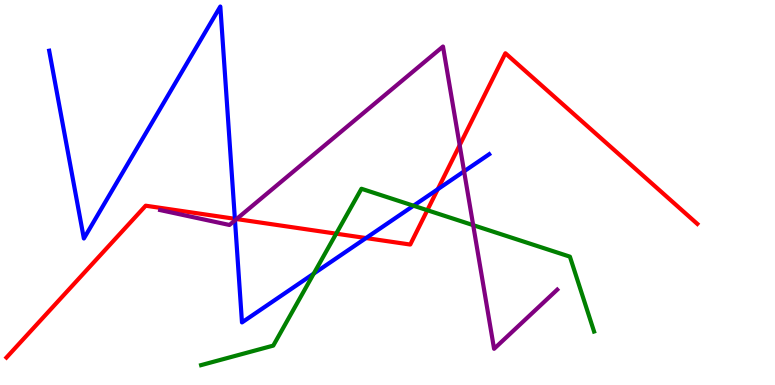[{'lines': ['blue', 'red'], 'intersections': [{'x': 3.03, 'y': 4.32}, {'x': 4.72, 'y': 3.82}, {'x': 5.65, 'y': 5.08}]}, {'lines': ['green', 'red'], 'intersections': [{'x': 4.34, 'y': 3.93}, {'x': 5.51, 'y': 4.54}]}, {'lines': ['purple', 'red'], 'intersections': [{'x': 3.05, 'y': 4.31}, {'x': 5.93, 'y': 6.23}]}, {'lines': ['blue', 'green'], 'intersections': [{'x': 4.05, 'y': 2.89}, {'x': 5.34, 'y': 4.66}]}, {'lines': ['blue', 'purple'], 'intersections': [{'x': 3.03, 'y': 4.28}, {'x': 5.99, 'y': 5.55}]}, {'lines': ['green', 'purple'], 'intersections': [{'x': 6.11, 'y': 4.15}]}]